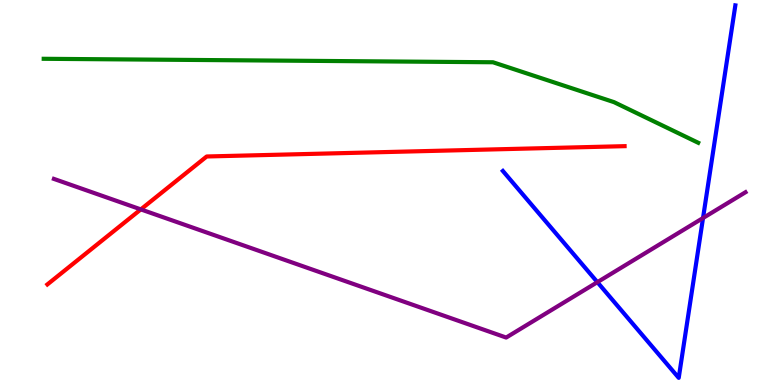[{'lines': ['blue', 'red'], 'intersections': []}, {'lines': ['green', 'red'], 'intersections': []}, {'lines': ['purple', 'red'], 'intersections': [{'x': 1.82, 'y': 4.56}]}, {'lines': ['blue', 'green'], 'intersections': []}, {'lines': ['blue', 'purple'], 'intersections': [{'x': 7.71, 'y': 2.67}, {'x': 9.07, 'y': 4.34}]}, {'lines': ['green', 'purple'], 'intersections': []}]